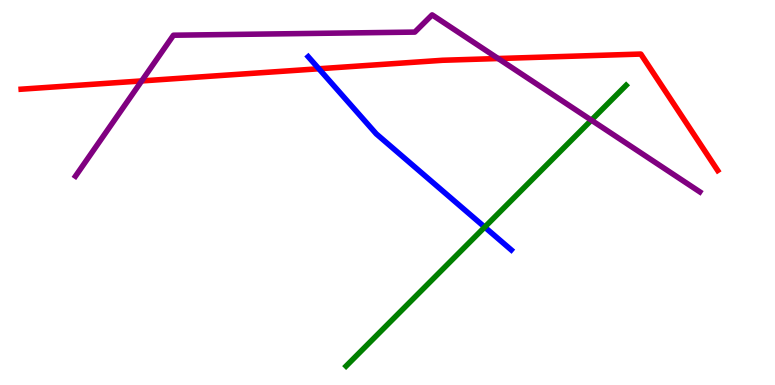[{'lines': ['blue', 'red'], 'intersections': [{'x': 4.11, 'y': 8.21}]}, {'lines': ['green', 'red'], 'intersections': []}, {'lines': ['purple', 'red'], 'intersections': [{'x': 1.83, 'y': 7.9}, {'x': 6.43, 'y': 8.48}]}, {'lines': ['blue', 'green'], 'intersections': [{'x': 6.25, 'y': 4.1}]}, {'lines': ['blue', 'purple'], 'intersections': []}, {'lines': ['green', 'purple'], 'intersections': [{'x': 7.63, 'y': 6.88}]}]